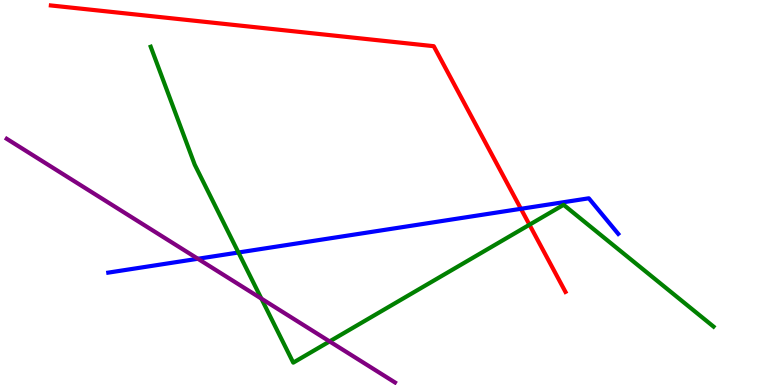[{'lines': ['blue', 'red'], 'intersections': [{'x': 6.72, 'y': 4.58}]}, {'lines': ['green', 'red'], 'intersections': [{'x': 6.83, 'y': 4.16}]}, {'lines': ['purple', 'red'], 'intersections': []}, {'lines': ['blue', 'green'], 'intersections': [{'x': 3.08, 'y': 3.44}]}, {'lines': ['blue', 'purple'], 'intersections': [{'x': 2.55, 'y': 3.28}]}, {'lines': ['green', 'purple'], 'intersections': [{'x': 3.37, 'y': 2.24}, {'x': 4.25, 'y': 1.13}]}]